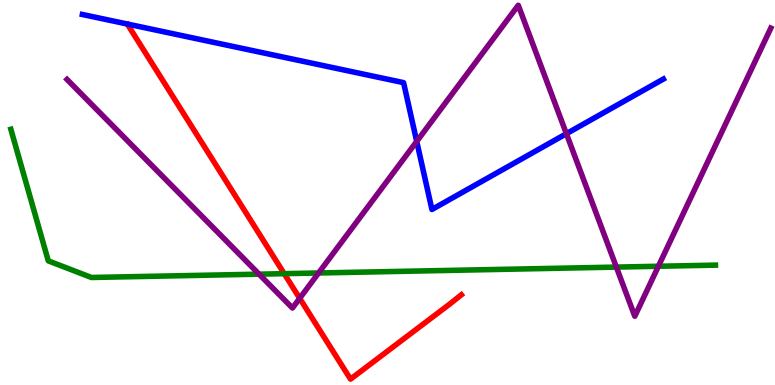[{'lines': ['blue', 'red'], 'intersections': []}, {'lines': ['green', 'red'], 'intersections': [{'x': 3.67, 'y': 2.89}]}, {'lines': ['purple', 'red'], 'intersections': [{'x': 3.87, 'y': 2.25}]}, {'lines': ['blue', 'green'], 'intersections': []}, {'lines': ['blue', 'purple'], 'intersections': [{'x': 5.38, 'y': 6.33}, {'x': 7.31, 'y': 6.53}]}, {'lines': ['green', 'purple'], 'intersections': [{'x': 3.34, 'y': 2.88}, {'x': 4.11, 'y': 2.91}, {'x': 7.95, 'y': 3.06}, {'x': 8.5, 'y': 3.08}]}]